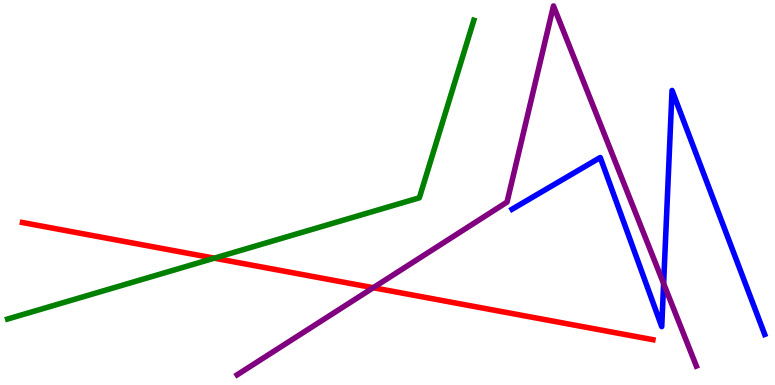[{'lines': ['blue', 'red'], 'intersections': []}, {'lines': ['green', 'red'], 'intersections': [{'x': 2.77, 'y': 3.29}]}, {'lines': ['purple', 'red'], 'intersections': [{'x': 4.82, 'y': 2.53}]}, {'lines': ['blue', 'green'], 'intersections': []}, {'lines': ['blue', 'purple'], 'intersections': [{'x': 8.56, 'y': 2.64}]}, {'lines': ['green', 'purple'], 'intersections': []}]